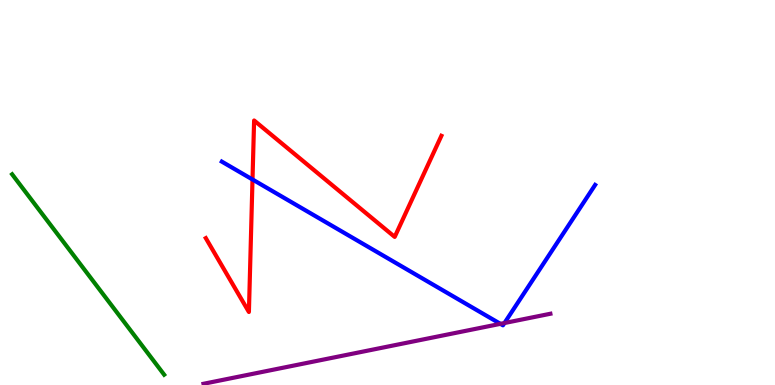[{'lines': ['blue', 'red'], 'intersections': [{'x': 3.26, 'y': 5.34}]}, {'lines': ['green', 'red'], 'intersections': []}, {'lines': ['purple', 'red'], 'intersections': []}, {'lines': ['blue', 'green'], 'intersections': []}, {'lines': ['blue', 'purple'], 'intersections': [{'x': 6.46, 'y': 1.59}, {'x': 6.51, 'y': 1.61}]}, {'lines': ['green', 'purple'], 'intersections': []}]